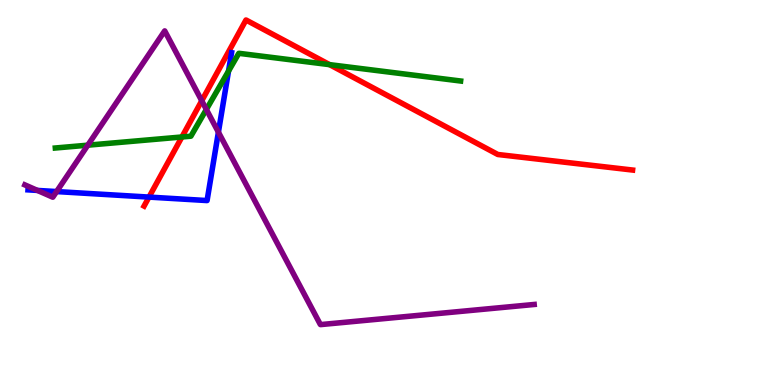[{'lines': ['blue', 'red'], 'intersections': [{'x': 1.92, 'y': 4.88}]}, {'lines': ['green', 'red'], 'intersections': [{'x': 2.35, 'y': 6.44}, {'x': 4.25, 'y': 8.32}]}, {'lines': ['purple', 'red'], 'intersections': [{'x': 2.6, 'y': 7.38}]}, {'lines': ['blue', 'green'], 'intersections': [{'x': 2.95, 'y': 8.15}]}, {'lines': ['blue', 'purple'], 'intersections': [{'x': 0.483, 'y': 5.05}, {'x': 0.73, 'y': 5.02}, {'x': 2.82, 'y': 6.57}]}, {'lines': ['green', 'purple'], 'intersections': [{'x': 1.13, 'y': 6.23}, {'x': 2.66, 'y': 7.16}]}]